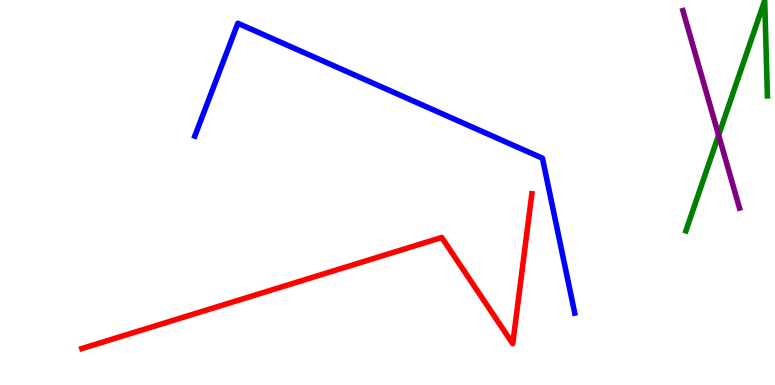[{'lines': ['blue', 'red'], 'intersections': []}, {'lines': ['green', 'red'], 'intersections': []}, {'lines': ['purple', 'red'], 'intersections': []}, {'lines': ['blue', 'green'], 'intersections': []}, {'lines': ['blue', 'purple'], 'intersections': []}, {'lines': ['green', 'purple'], 'intersections': [{'x': 9.27, 'y': 6.49}]}]